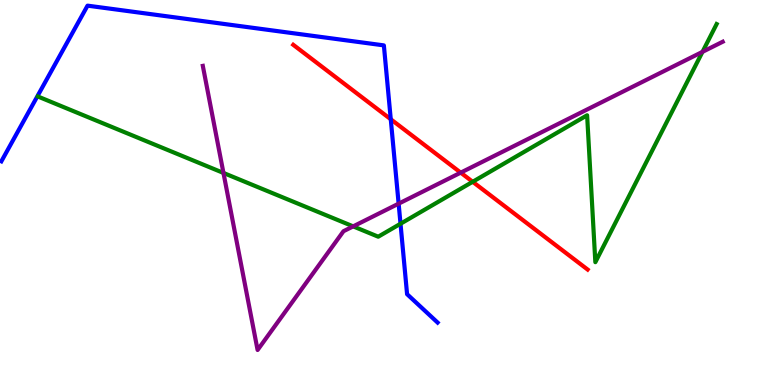[{'lines': ['blue', 'red'], 'intersections': [{'x': 5.04, 'y': 6.9}]}, {'lines': ['green', 'red'], 'intersections': [{'x': 6.1, 'y': 5.28}]}, {'lines': ['purple', 'red'], 'intersections': [{'x': 5.94, 'y': 5.52}]}, {'lines': ['blue', 'green'], 'intersections': [{'x': 5.17, 'y': 4.19}]}, {'lines': ['blue', 'purple'], 'intersections': [{'x': 5.14, 'y': 4.71}]}, {'lines': ['green', 'purple'], 'intersections': [{'x': 2.88, 'y': 5.51}, {'x': 4.56, 'y': 4.12}, {'x': 9.06, 'y': 8.65}]}]